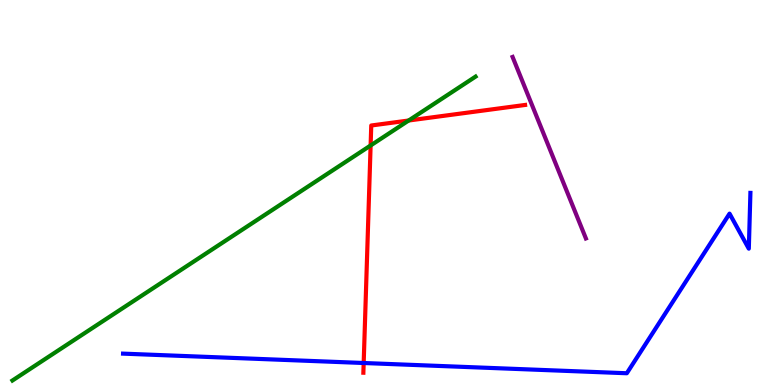[{'lines': ['blue', 'red'], 'intersections': [{'x': 4.69, 'y': 0.571}]}, {'lines': ['green', 'red'], 'intersections': [{'x': 4.78, 'y': 6.22}, {'x': 5.27, 'y': 6.87}]}, {'lines': ['purple', 'red'], 'intersections': []}, {'lines': ['blue', 'green'], 'intersections': []}, {'lines': ['blue', 'purple'], 'intersections': []}, {'lines': ['green', 'purple'], 'intersections': []}]